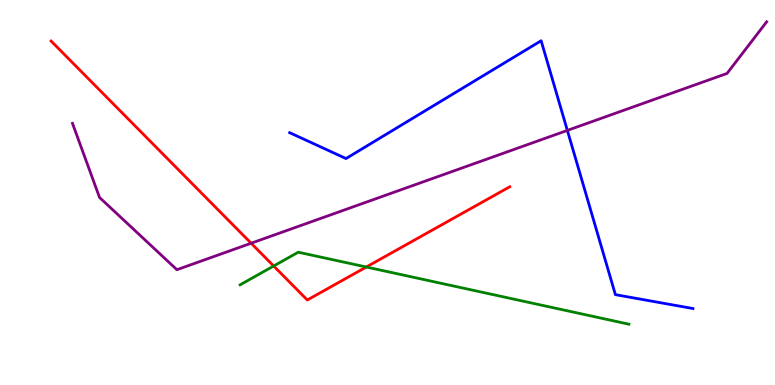[{'lines': ['blue', 'red'], 'intersections': []}, {'lines': ['green', 'red'], 'intersections': [{'x': 3.53, 'y': 3.09}, {'x': 4.73, 'y': 3.06}]}, {'lines': ['purple', 'red'], 'intersections': [{'x': 3.24, 'y': 3.68}]}, {'lines': ['blue', 'green'], 'intersections': []}, {'lines': ['blue', 'purple'], 'intersections': [{'x': 7.32, 'y': 6.61}]}, {'lines': ['green', 'purple'], 'intersections': []}]